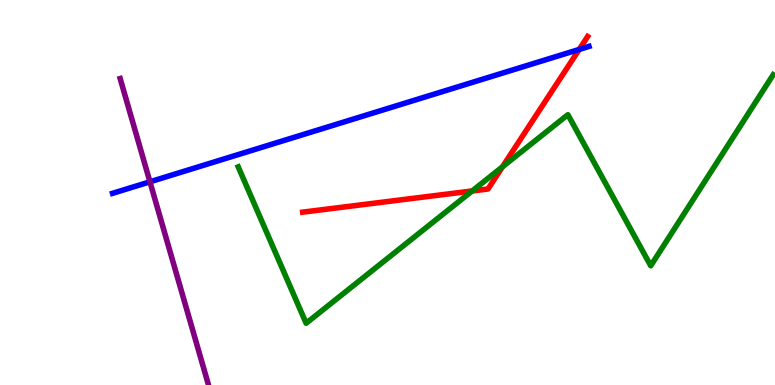[{'lines': ['blue', 'red'], 'intersections': [{'x': 7.47, 'y': 8.72}]}, {'lines': ['green', 'red'], 'intersections': [{'x': 6.09, 'y': 5.04}, {'x': 6.48, 'y': 5.67}]}, {'lines': ['purple', 'red'], 'intersections': []}, {'lines': ['blue', 'green'], 'intersections': []}, {'lines': ['blue', 'purple'], 'intersections': [{'x': 1.93, 'y': 5.28}]}, {'lines': ['green', 'purple'], 'intersections': []}]